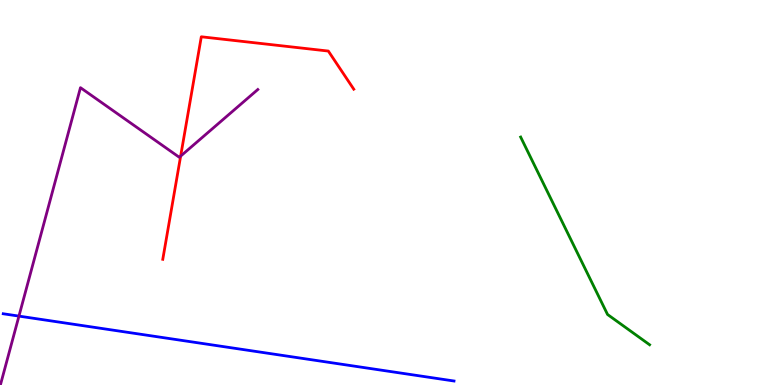[{'lines': ['blue', 'red'], 'intersections': []}, {'lines': ['green', 'red'], 'intersections': []}, {'lines': ['purple', 'red'], 'intersections': [{'x': 2.33, 'y': 5.95}]}, {'lines': ['blue', 'green'], 'intersections': []}, {'lines': ['blue', 'purple'], 'intersections': [{'x': 0.244, 'y': 1.79}]}, {'lines': ['green', 'purple'], 'intersections': []}]